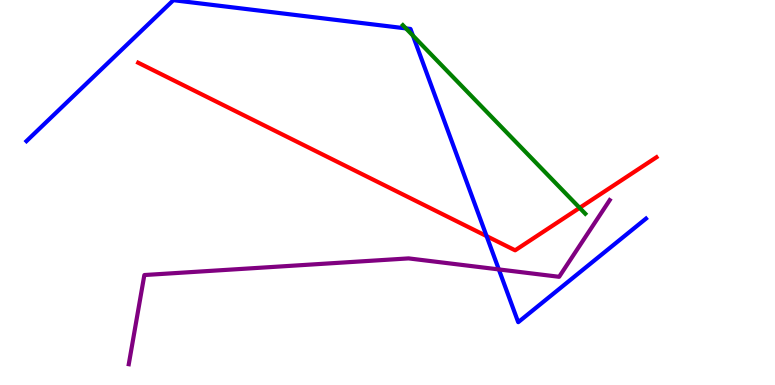[{'lines': ['blue', 'red'], 'intersections': [{'x': 6.28, 'y': 3.87}]}, {'lines': ['green', 'red'], 'intersections': [{'x': 7.48, 'y': 4.6}]}, {'lines': ['purple', 'red'], 'intersections': []}, {'lines': ['blue', 'green'], 'intersections': [{'x': 5.24, 'y': 9.26}, {'x': 5.33, 'y': 9.07}]}, {'lines': ['blue', 'purple'], 'intersections': [{'x': 6.44, 'y': 3.0}]}, {'lines': ['green', 'purple'], 'intersections': []}]